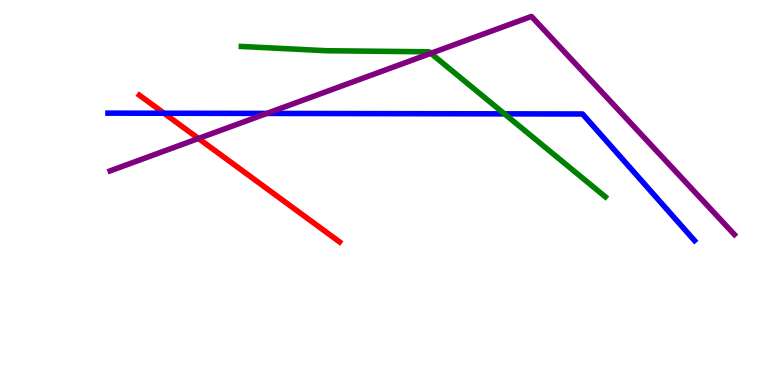[{'lines': ['blue', 'red'], 'intersections': [{'x': 2.12, 'y': 7.06}]}, {'lines': ['green', 'red'], 'intersections': []}, {'lines': ['purple', 'red'], 'intersections': [{'x': 2.56, 'y': 6.4}]}, {'lines': ['blue', 'green'], 'intersections': [{'x': 6.51, 'y': 7.04}]}, {'lines': ['blue', 'purple'], 'intersections': [{'x': 3.44, 'y': 7.05}]}, {'lines': ['green', 'purple'], 'intersections': [{'x': 5.56, 'y': 8.62}]}]